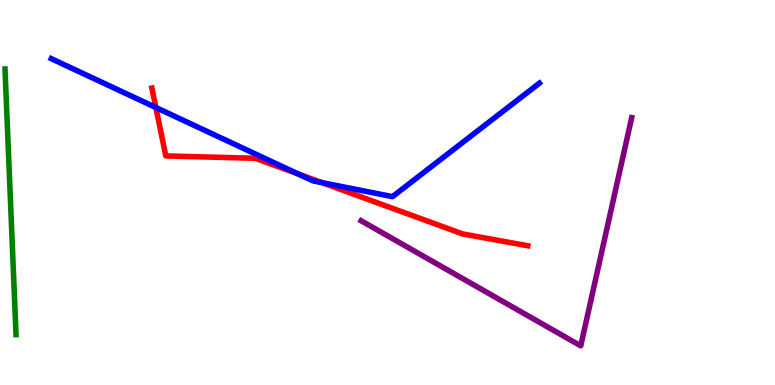[{'lines': ['blue', 'red'], 'intersections': [{'x': 2.01, 'y': 7.21}, {'x': 3.85, 'y': 5.48}, {'x': 4.15, 'y': 5.26}]}, {'lines': ['green', 'red'], 'intersections': []}, {'lines': ['purple', 'red'], 'intersections': []}, {'lines': ['blue', 'green'], 'intersections': []}, {'lines': ['blue', 'purple'], 'intersections': []}, {'lines': ['green', 'purple'], 'intersections': []}]